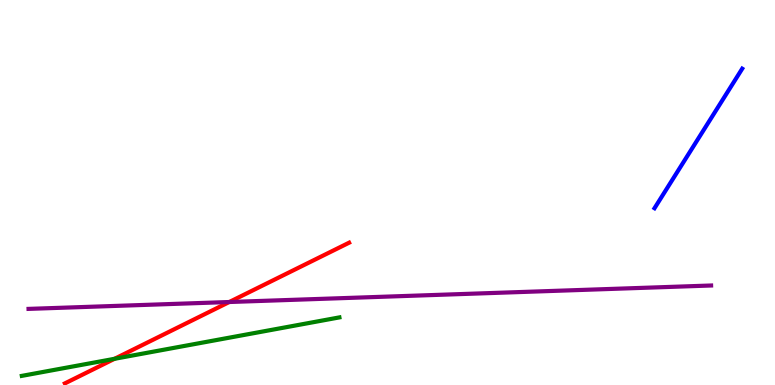[{'lines': ['blue', 'red'], 'intersections': []}, {'lines': ['green', 'red'], 'intersections': [{'x': 1.48, 'y': 0.68}]}, {'lines': ['purple', 'red'], 'intersections': [{'x': 2.96, 'y': 2.16}]}, {'lines': ['blue', 'green'], 'intersections': []}, {'lines': ['blue', 'purple'], 'intersections': []}, {'lines': ['green', 'purple'], 'intersections': []}]